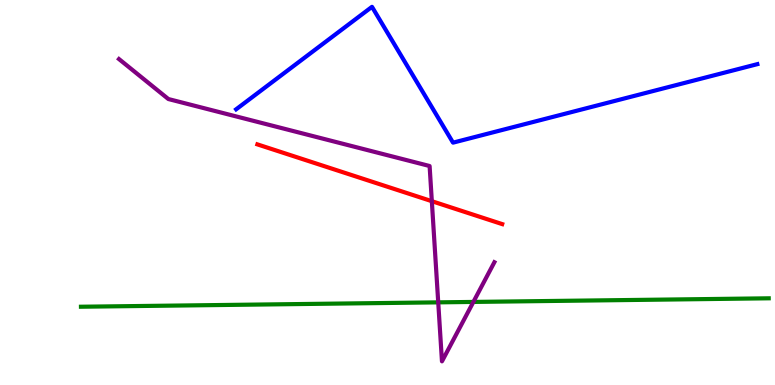[{'lines': ['blue', 'red'], 'intersections': []}, {'lines': ['green', 'red'], 'intersections': []}, {'lines': ['purple', 'red'], 'intersections': [{'x': 5.57, 'y': 4.77}]}, {'lines': ['blue', 'green'], 'intersections': []}, {'lines': ['blue', 'purple'], 'intersections': []}, {'lines': ['green', 'purple'], 'intersections': [{'x': 5.65, 'y': 2.15}, {'x': 6.11, 'y': 2.16}]}]